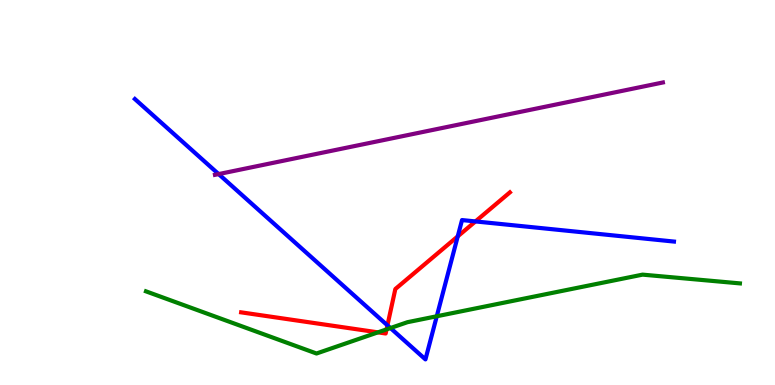[{'lines': ['blue', 'red'], 'intersections': [{'x': 5.0, 'y': 1.55}, {'x': 5.91, 'y': 3.86}, {'x': 6.13, 'y': 4.25}]}, {'lines': ['green', 'red'], 'intersections': [{'x': 4.88, 'y': 1.37}, {'x': 4.99, 'y': 1.44}]}, {'lines': ['purple', 'red'], 'intersections': []}, {'lines': ['blue', 'green'], 'intersections': [{'x': 5.04, 'y': 1.48}, {'x': 5.64, 'y': 1.79}]}, {'lines': ['blue', 'purple'], 'intersections': [{'x': 2.82, 'y': 5.48}]}, {'lines': ['green', 'purple'], 'intersections': []}]